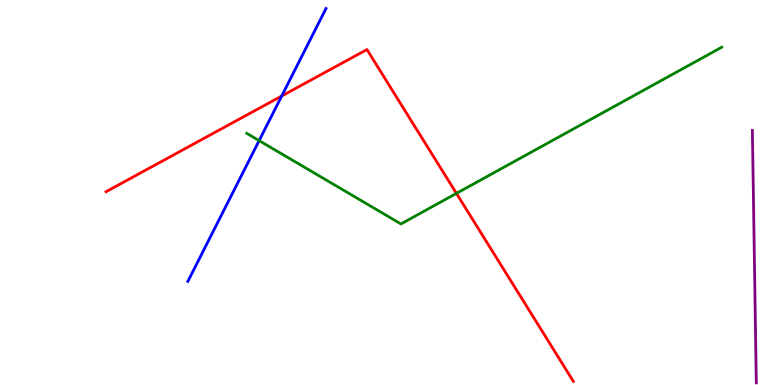[{'lines': ['blue', 'red'], 'intersections': [{'x': 3.63, 'y': 7.51}]}, {'lines': ['green', 'red'], 'intersections': [{'x': 5.89, 'y': 4.98}]}, {'lines': ['purple', 'red'], 'intersections': []}, {'lines': ['blue', 'green'], 'intersections': [{'x': 3.34, 'y': 6.35}]}, {'lines': ['blue', 'purple'], 'intersections': []}, {'lines': ['green', 'purple'], 'intersections': []}]